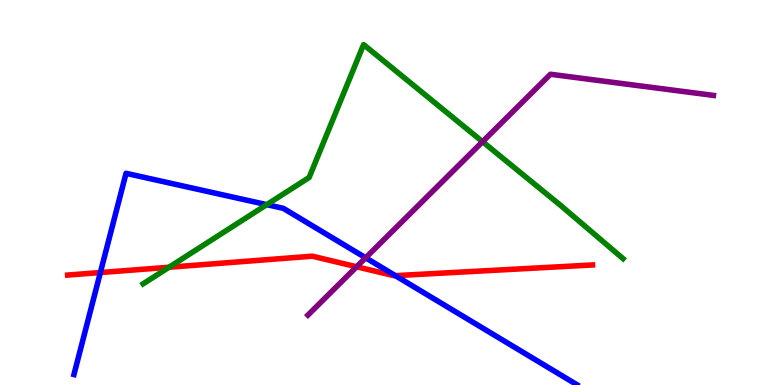[{'lines': ['blue', 'red'], 'intersections': [{'x': 1.29, 'y': 2.92}, {'x': 5.1, 'y': 2.84}]}, {'lines': ['green', 'red'], 'intersections': [{'x': 2.18, 'y': 3.06}]}, {'lines': ['purple', 'red'], 'intersections': [{'x': 4.6, 'y': 3.07}]}, {'lines': ['blue', 'green'], 'intersections': [{'x': 3.44, 'y': 4.68}]}, {'lines': ['blue', 'purple'], 'intersections': [{'x': 4.72, 'y': 3.3}]}, {'lines': ['green', 'purple'], 'intersections': [{'x': 6.23, 'y': 6.32}]}]